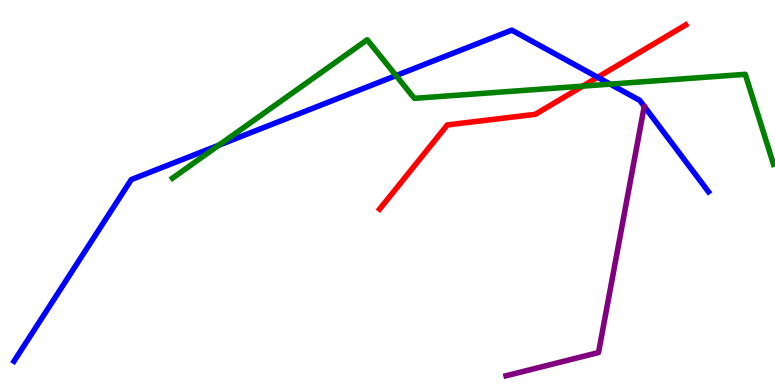[{'lines': ['blue', 'red'], 'intersections': [{'x': 7.71, 'y': 7.99}]}, {'lines': ['green', 'red'], 'intersections': [{'x': 7.52, 'y': 7.76}]}, {'lines': ['purple', 'red'], 'intersections': []}, {'lines': ['blue', 'green'], 'intersections': [{'x': 2.82, 'y': 6.23}, {'x': 5.11, 'y': 8.04}, {'x': 7.87, 'y': 7.81}]}, {'lines': ['blue', 'purple'], 'intersections': []}, {'lines': ['green', 'purple'], 'intersections': []}]